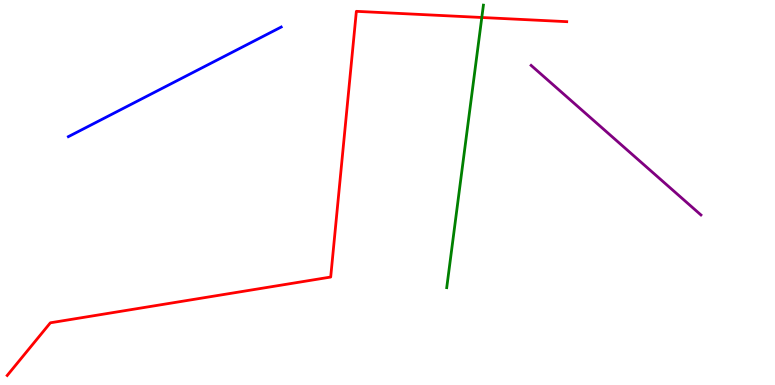[{'lines': ['blue', 'red'], 'intersections': []}, {'lines': ['green', 'red'], 'intersections': [{'x': 6.22, 'y': 9.55}]}, {'lines': ['purple', 'red'], 'intersections': []}, {'lines': ['blue', 'green'], 'intersections': []}, {'lines': ['blue', 'purple'], 'intersections': []}, {'lines': ['green', 'purple'], 'intersections': []}]